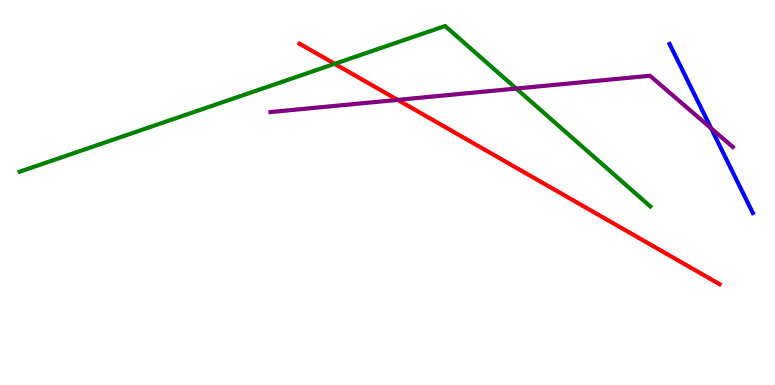[{'lines': ['blue', 'red'], 'intersections': []}, {'lines': ['green', 'red'], 'intersections': [{'x': 4.32, 'y': 8.34}]}, {'lines': ['purple', 'red'], 'intersections': [{'x': 5.13, 'y': 7.41}]}, {'lines': ['blue', 'green'], 'intersections': []}, {'lines': ['blue', 'purple'], 'intersections': [{'x': 9.18, 'y': 6.67}]}, {'lines': ['green', 'purple'], 'intersections': [{'x': 6.66, 'y': 7.7}]}]